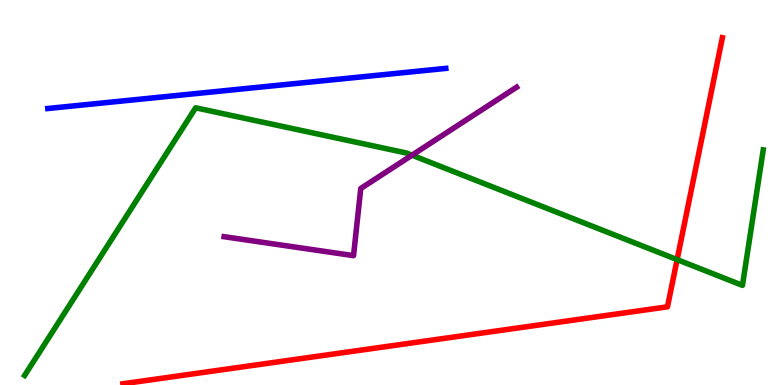[{'lines': ['blue', 'red'], 'intersections': []}, {'lines': ['green', 'red'], 'intersections': [{'x': 8.74, 'y': 3.26}]}, {'lines': ['purple', 'red'], 'intersections': []}, {'lines': ['blue', 'green'], 'intersections': []}, {'lines': ['blue', 'purple'], 'intersections': []}, {'lines': ['green', 'purple'], 'intersections': [{'x': 5.32, 'y': 5.97}]}]